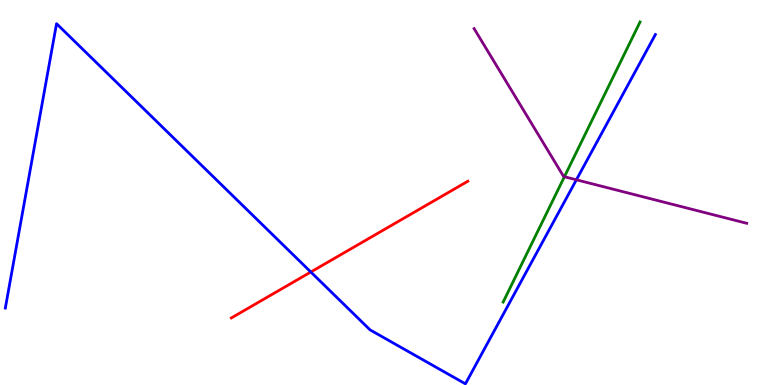[{'lines': ['blue', 'red'], 'intersections': [{'x': 4.01, 'y': 2.93}]}, {'lines': ['green', 'red'], 'intersections': []}, {'lines': ['purple', 'red'], 'intersections': []}, {'lines': ['blue', 'green'], 'intersections': []}, {'lines': ['blue', 'purple'], 'intersections': [{'x': 7.44, 'y': 5.33}]}, {'lines': ['green', 'purple'], 'intersections': [{'x': 7.28, 'y': 5.41}]}]